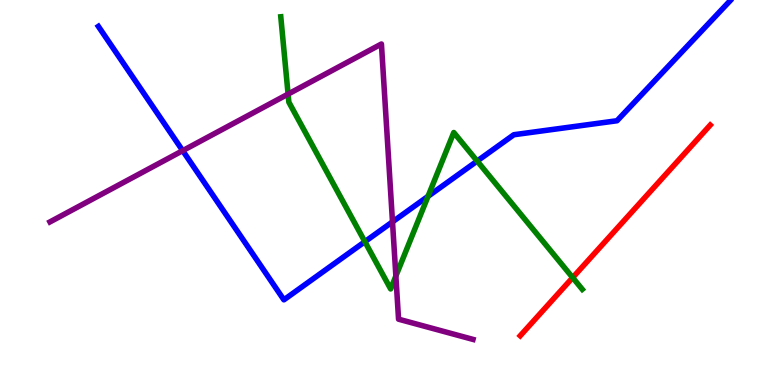[{'lines': ['blue', 'red'], 'intersections': []}, {'lines': ['green', 'red'], 'intersections': [{'x': 7.39, 'y': 2.79}]}, {'lines': ['purple', 'red'], 'intersections': []}, {'lines': ['blue', 'green'], 'intersections': [{'x': 4.71, 'y': 3.72}, {'x': 5.52, 'y': 4.9}, {'x': 6.16, 'y': 5.82}]}, {'lines': ['blue', 'purple'], 'intersections': [{'x': 2.36, 'y': 6.09}, {'x': 5.06, 'y': 4.24}]}, {'lines': ['green', 'purple'], 'intersections': [{'x': 3.72, 'y': 7.56}, {'x': 5.11, 'y': 2.83}]}]